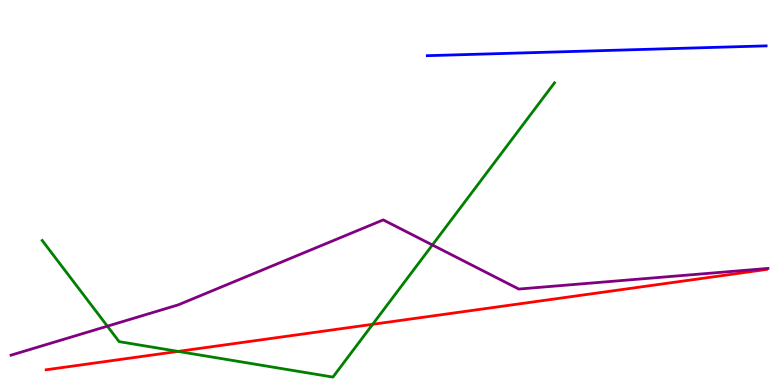[{'lines': ['blue', 'red'], 'intersections': []}, {'lines': ['green', 'red'], 'intersections': [{'x': 2.3, 'y': 0.872}, {'x': 4.81, 'y': 1.58}]}, {'lines': ['purple', 'red'], 'intersections': []}, {'lines': ['blue', 'green'], 'intersections': []}, {'lines': ['blue', 'purple'], 'intersections': []}, {'lines': ['green', 'purple'], 'intersections': [{'x': 1.39, 'y': 1.53}, {'x': 5.58, 'y': 3.64}]}]